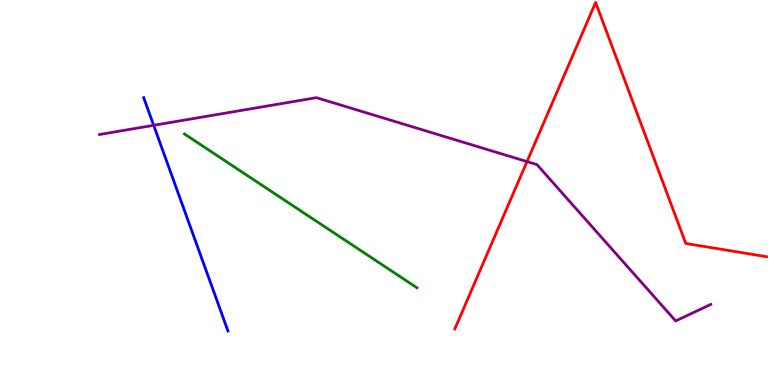[{'lines': ['blue', 'red'], 'intersections': []}, {'lines': ['green', 'red'], 'intersections': []}, {'lines': ['purple', 'red'], 'intersections': [{'x': 6.8, 'y': 5.8}]}, {'lines': ['blue', 'green'], 'intersections': []}, {'lines': ['blue', 'purple'], 'intersections': [{'x': 1.98, 'y': 6.75}]}, {'lines': ['green', 'purple'], 'intersections': []}]